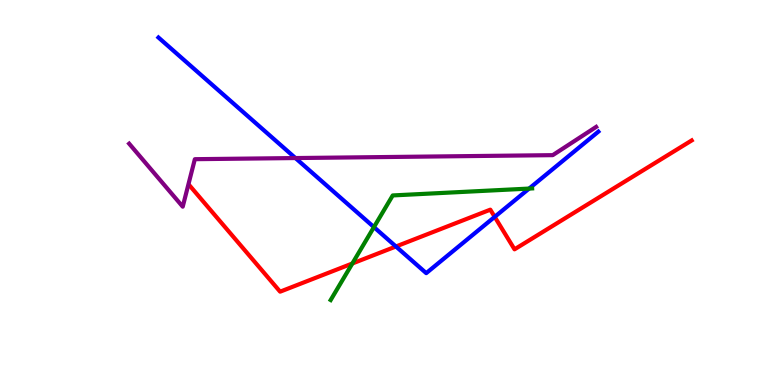[{'lines': ['blue', 'red'], 'intersections': [{'x': 5.11, 'y': 3.6}, {'x': 6.38, 'y': 4.37}]}, {'lines': ['green', 'red'], 'intersections': [{'x': 4.55, 'y': 3.16}]}, {'lines': ['purple', 'red'], 'intersections': []}, {'lines': ['blue', 'green'], 'intersections': [{'x': 4.82, 'y': 4.1}, {'x': 6.83, 'y': 5.1}]}, {'lines': ['blue', 'purple'], 'intersections': [{'x': 3.81, 'y': 5.89}]}, {'lines': ['green', 'purple'], 'intersections': []}]